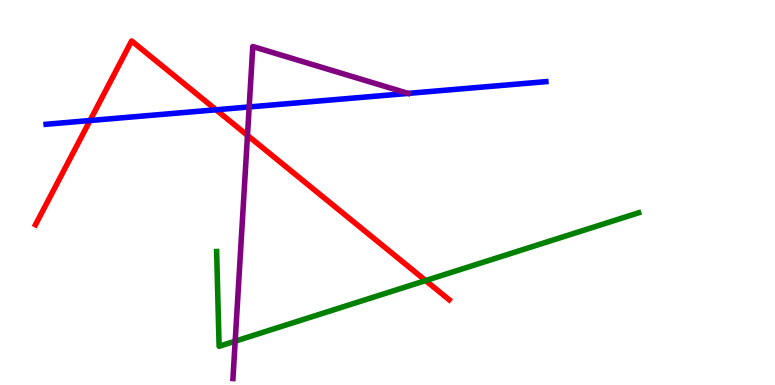[{'lines': ['blue', 'red'], 'intersections': [{'x': 1.16, 'y': 6.87}, {'x': 2.79, 'y': 7.15}]}, {'lines': ['green', 'red'], 'intersections': [{'x': 5.49, 'y': 2.71}]}, {'lines': ['purple', 'red'], 'intersections': [{'x': 3.19, 'y': 6.48}]}, {'lines': ['blue', 'green'], 'intersections': []}, {'lines': ['blue', 'purple'], 'intersections': [{'x': 3.22, 'y': 7.22}]}, {'lines': ['green', 'purple'], 'intersections': [{'x': 3.03, 'y': 1.14}]}]